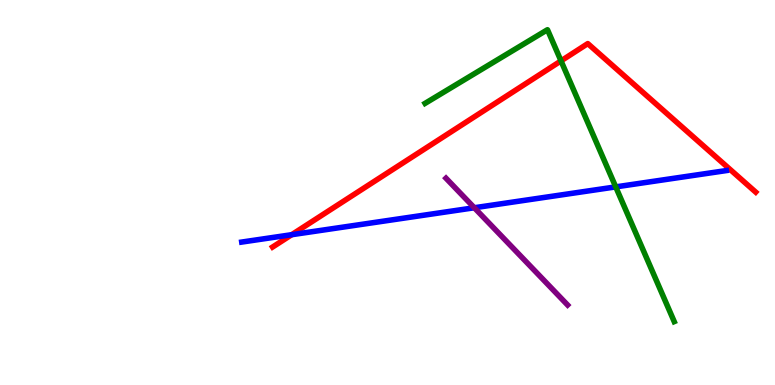[{'lines': ['blue', 'red'], 'intersections': [{'x': 3.76, 'y': 3.9}]}, {'lines': ['green', 'red'], 'intersections': [{'x': 7.24, 'y': 8.42}]}, {'lines': ['purple', 'red'], 'intersections': []}, {'lines': ['blue', 'green'], 'intersections': [{'x': 7.94, 'y': 5.15}]}, {'lines': ['blue', 'purple'], 'intersections': [{'x': 6.12, 'y': 4.6}]}, {'lines': ['green', 'purple'], 'intersections': []}]